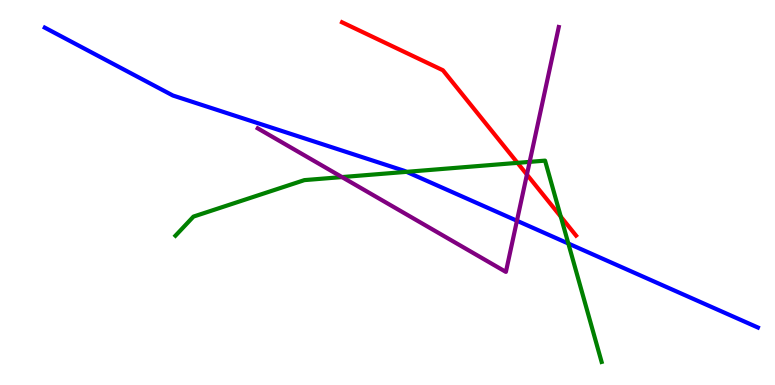[{'lines': ['blue', 'red'], 'intersections': []}, {'lines': ['green', 'red'], 'intersections': [{'x': 6.68, 'y': 5.77}, {'x': 7.24, 'y': 4.37}]}, {'lines': ['purple', 'red'], 'intersections': [{'x': 6.8, 'y': 5.47}]}, {'lines': ['blue', 'green'], 'intersections': [{'x': 5.25, 'y': 5.54}, {'x': 7.33, 'y': 3.67}]}, {'lines': ['blue', 'purple'], 'intersections': [{'x': 6.67, 'y': 4.27}]}, {'lines': ['green', 'purple'], 'intersections': [{'x': 4.41, 'y': 5.4}, {'x': 6.83, 'y': 5.8}]}]